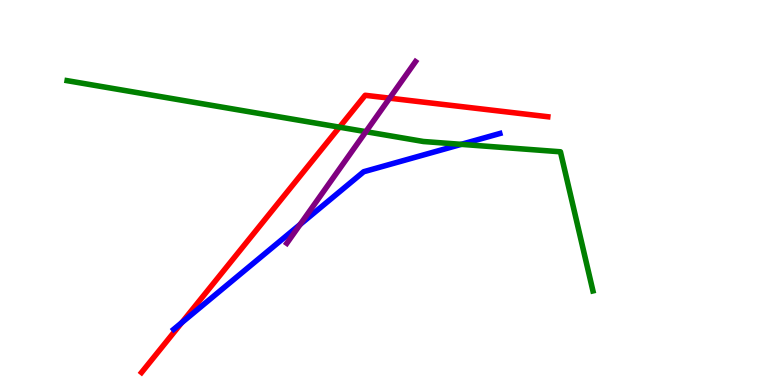[{'lines': ['blue', 'red'], 'intersections': [{'x': 2.35, 'y': 1.62}]}, {'lines': ['green', 'red'], 'intersections': [{'x': 4.38, 'y': 6.7}]}, {'lines': ['purple', 'red'], 'intersections': [{'x': 5.03, 'y': 7.45}]}, {'lines': ['blue', 'green'], 'intersections': [{'x': 5.95, 'y': 6.25}]}, {'lines': ['blue', 'purple'], 'intersections': [{'x': 3.87, 'y': 4.17}]}, {'lines': ['green', 'purple'], 'intersections': [{'x': 4.72, 'y': 6.58}]}]